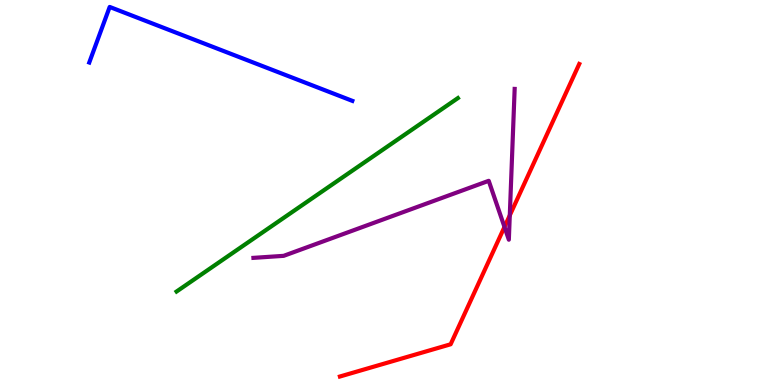[{'lines': ['blue', 'red'], 'intersections': []}, {'lines': ['green', 'red'], 'intersections': []}, {'lines': ['purple', 'red'], 'intersections': [{'x': 6.51, 'y': 4.11}, {'x': 6.58, 'y': 4.41}]}, {'lines': ['blue', 'green'], 'intersections': []}, {'lines': ['blue', 'purple'], 'intersections': []}, {'lines': ['green', 'purple'], 'intersections': []}]